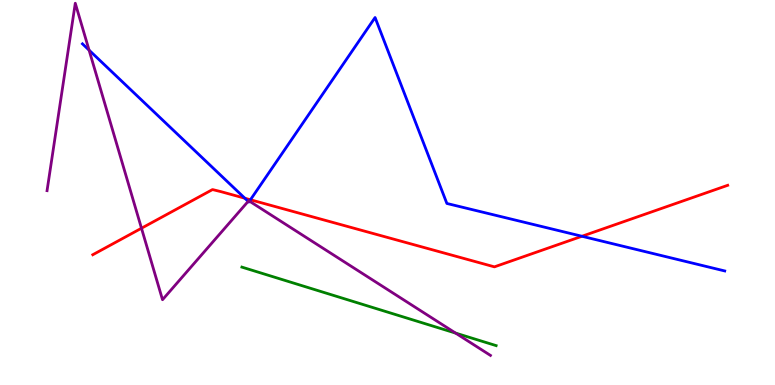[{'lines': ['blue', 'red'], 'intersections': [{'x': 3.16, 'y': 4.85}, {'x': 3.23, 'y': 4.81}, {'x': 7.51, 'y': 3.86}]}, {'lines': ['green', 'red'], 'intersections': []}, {'lines': ['purple', 'red'], 'intersections': [{'x': 1.83, 'y': 4.07}]}, {'lines': ['blue', 'green'], 'intersections': []}, {'lines': ['blue', 'purple'], 'intersections': [{'x': 1.15, 'y': 8.7}, {'x': 3.2, 'y': 4.77}, {'x': 3.22, 'y': 4.77}]}, {'lines': ['green', 'purple'], 'intersections': [{'x': 5.88, 'y': 1.35}]}]